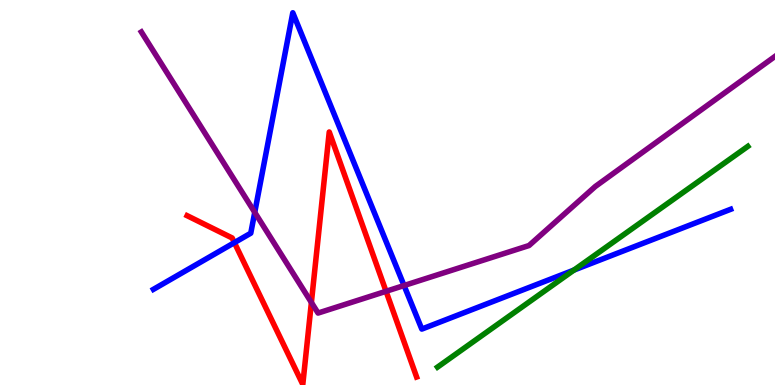[{'lines': ['blue', 'red'], 'intersections': [{'x': 3.02, 'y': 3.7}]}, {'lines': ['green', 'red'], 'intersections': []}, {'lines': ['purple', 'red'], 'intersections': [{'x': 4.02, 'y': 2.14}, {'x': 4.98, 'y': 2.43}]}, {'lines': ['blue', 'green'], 'intersections': [{'x': 7.41, 'y': 2.98}]}, {'lines': ['blue', 'purple'], 'intersections': [{'x': 3.29, 'y': 4.48}, {'x': 5.21, 'y': 2.58}]}, {'lines': ['green', 'purple'], 'intersections': []}]